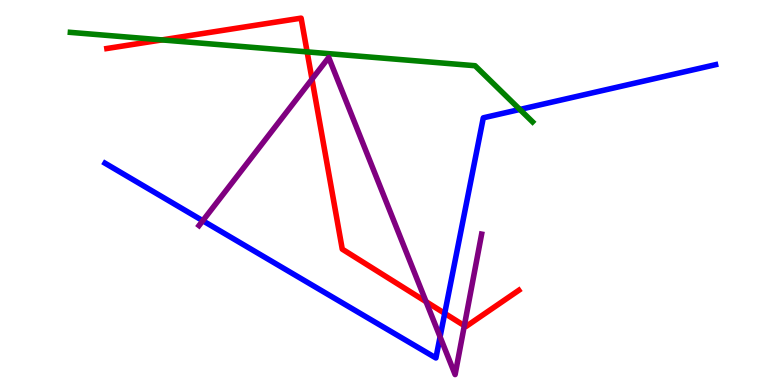[{'lines': ['blue', 'red'], 'intersections': [{'x': 5.74, 'y': 1.86}]}, {'lines': ['green', 'red'], 'intersections': [{'x': 2.09, 'y': 8.96}, {'x': 3.96, 'y': 8.65}]}, {'lines': ['purple', 'red'], 'intersections': [{'x': 4.03, 'y': 7.94}, {'x': 5.5, 'y': 2.16}, {'x': 5.99, 'y': 1.54}]}, {'lines': ['blue', 'green'], 'intersections': [{'x': 6.71, 'y': 7.16}]}, {'lines': ['blue', 'purple'], 'intersections': [{'x': 2.62, 'y': 4.27}, {'x': 5.68, 'y': 1.25}]}, {'lines': ['green', 'purple'], 'intersections': []}]